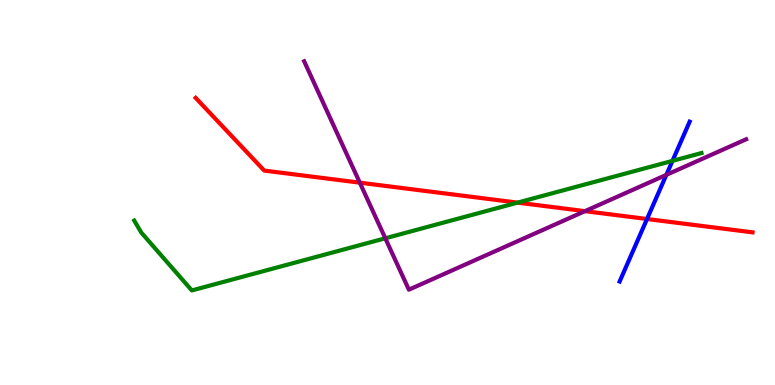[{'lines': ['blue', 'red'], 'intersections': [{'x': 8.35, 'y': 4.31}]}, {'lines': ['green', 'red'], 'intersections': [{'x': 6.68, 'y': 4.74}]}, {'lines': ['purple', 'red'], 'intersections': [{'x': 4.64, 'y': 5.26}, {'x': 7.55, 'y': 4.52}]}, {'lines': ['blue', 'green'], 'intersections': [{'x': 8.68, 'y': 5.82}]}, {'lines': ['blue', 'purple'], 'intersections': [{'x': 8.6, 'y': 5.46}]}, {'lines': ['green', 'purple'], 'intersections': [{'x': 4.97, 'y': 3.81}]}]